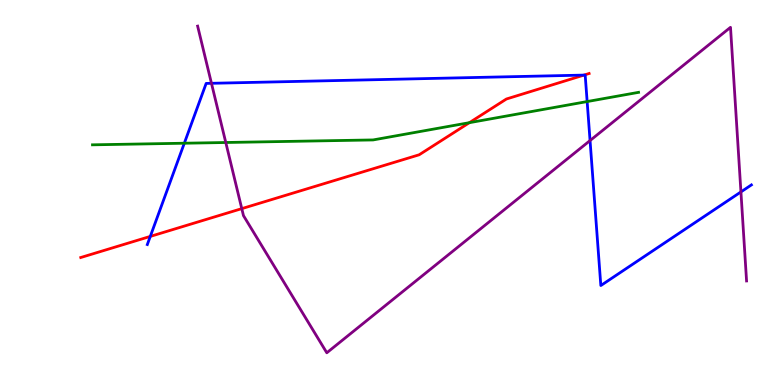[{'lines': ['blue', 'red'], 'intersections': [{'x': 1.94, 'y': 3.86}, {'x': 7.53, 'y': 8.05}]}, {'lines': ['green', 'red'], 'intersections': [{'x': 6.06, 'y': 6.81}]}, {'lines': ['purple', 'red'], 'intersections': [{'x': 3.12, 'y': 4.58}]}, {'lines': ['blue', 'green'], 'intersections': [{'x': 2.38, 'y': 6.28}, {'x': 7.58, 'y': 7.36}]}, {'lines': ['blue', 'purple'], 'intersections': [{'x': 2.73, 'y': 7.84}, {'x': 7.61, 'y': 6.35}, {'x': 9.56, 'y': 5.02}]}, {'lines': ['green', 'purple'], 'intersections': [{'x': 2.91, 'y': 6.3}]}]